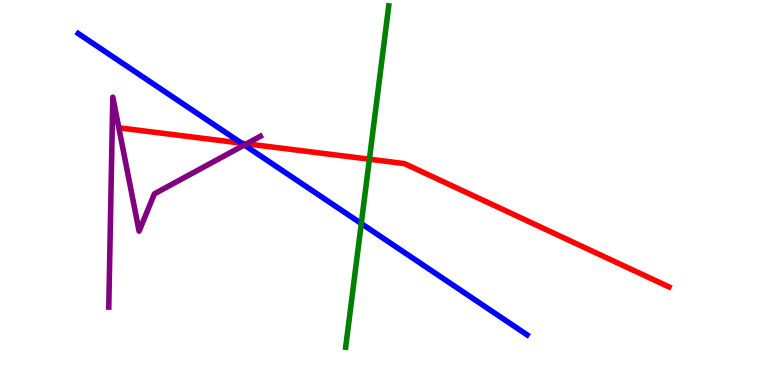[{'lines': ['blue', 'red'], 'intersections': [{'x': 3.12, 'y': 6.28}]}, {'lines': ['green', 'red'], 'intersections': [{'x': 4.77, 'y': 5.86}]}, {'lines': ['purple', 'red'], 'intersections': [{'x': 3.18, 'y': 6.26}]}, {'lines': ['blue', 'green'], 'intersections': [{'x': 4.66, 'y': 4.19}]}, {'lines': ['blue', 'purple'], 'intersections': [{'x': 3.15, 'y': 6.23}]}, {'lines': ['green', 'purple'], 'intersections': []}]